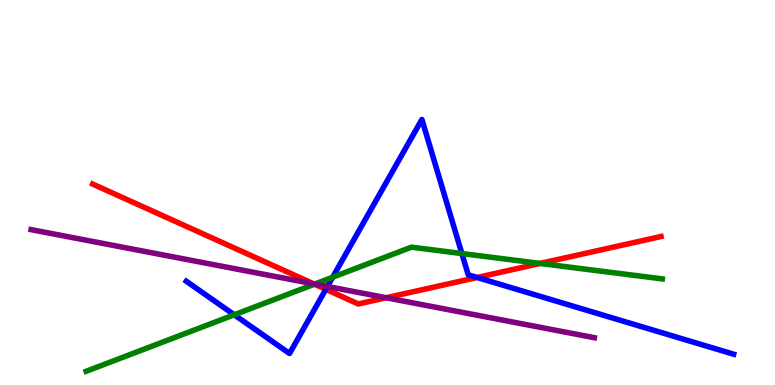[{'lines': ['blue', 'red'], 'intersections': [{'x': 4.2, 'y': 2.49}, {'x': 6.16, 'y': 2.79}]}, {'lines': ['green', 'red'], 'intersections': [{'x': 4.06, 'y': 2.62}, {'x': 6.97, 'y': 3.16}]}, {'lines': ['purple', 'red'], 'intersections': [{'x': 4.05, 'y': 2.63}, {'x': 4.98, 'y': 2.27}]}, {'lines': ['blue', 'green'], 'intersections': [{'x': 3.02, 'y': 1.82}, {'x': 4.29, 'y': 2.8}, {'x': 5.96, 'y': 3.41}]}, {'lines': ['blue', 'purple'], 'intersections': [{'x': 4.22, 'y': 2.56}]}, {'lines': ['green', 'purple'], 'intersections': [{'x': 4.06, 'y': 2.62}]}]